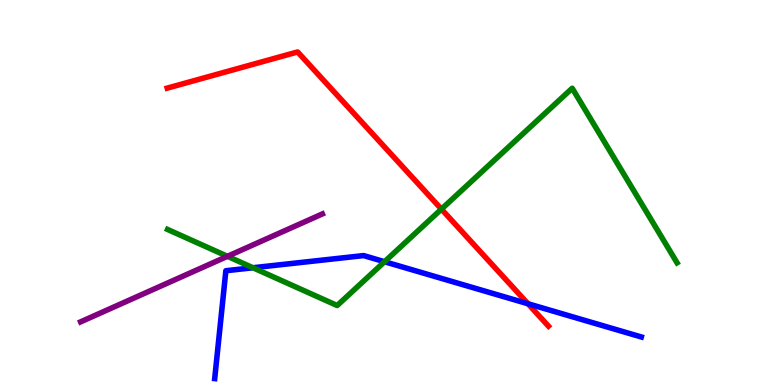[{'lines': ['blue', 'red'], 'intersections': [{'x': 6.81, 'y': 2.11}]}, {'lines': ['green', 'red'], 'intersections': [{'x': 5.7, 'y': 4.57}]}, {'lines': ['purple', 'red'], 'intersections': []}, {'lines': ['blue', 'green'], 'intersections': [{'x': 3.26, 'y': 3.05}, {'x': 4.96, 'y': 3.2}]}, {'lines': ['blue', 'purple'], 'intersections': []}, {'lines': ['green', 'purple'], 'intersections': [{'x': 2.93, 'y': 3.34}]}]